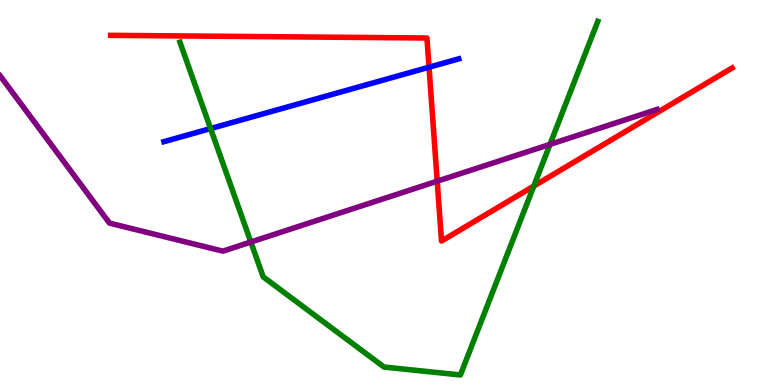[{'lines': ['blue', 'red'], 'intersections': [{'x': 5.54, 'y': 8.25}]}, {'lines': ['green', 'red'], 'intersections': [{'x': 6.89, 'y': 5.17}]}, {'lines': ['purple', 'red'], 'intersections': [{'x': 5.64, 'y': 5.29}]}, {'lines': ['blue', 'green'], 'intersections': [{'x': 2.72, 'y': 6.66}]}, {'lines': ['blue', 'purple'], 'intersections': []}, {'lines': ['green', 'purple'], 'intersections': [{'x': 3.24, 'y': 3.71}, {'x': 7.1, 'y': 6.25}]}]